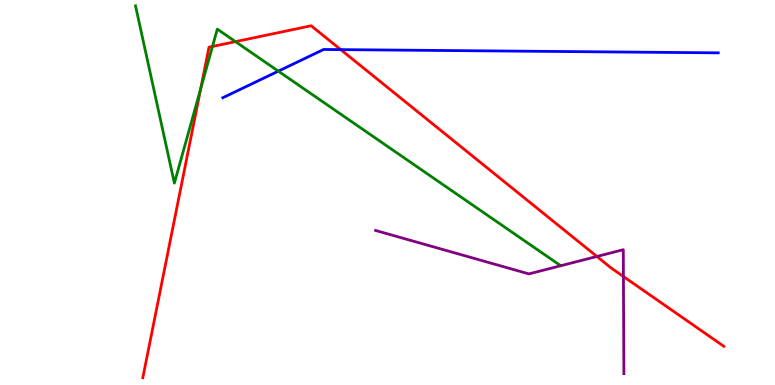[{'lines': ['blue', 'red'], 'intersections': [{'x': 4.4, 'y': 8.71}]}, {'lines': ['green', 'red'], 'intersections': [{'x': 2.59, 'y': 7.69}, {'x': 2.74, 'y': 8.79}, {'x': 3.04, 'y': 8.92}]}, {'lines': ['purple', 'red'], 'intersections': [{'x': 7.7, 'y': 3.34}, {'x': 8.04, 'y': 2.82}]}, {'lines': ['blue', 'green'], 'intersections': [{'x': 3.59, 'y': 8.15}]}, {'lines': ['blue', 'purple'], 'intersections': []}, {'lines': ['green', 'purple'], 'intersections': []}]